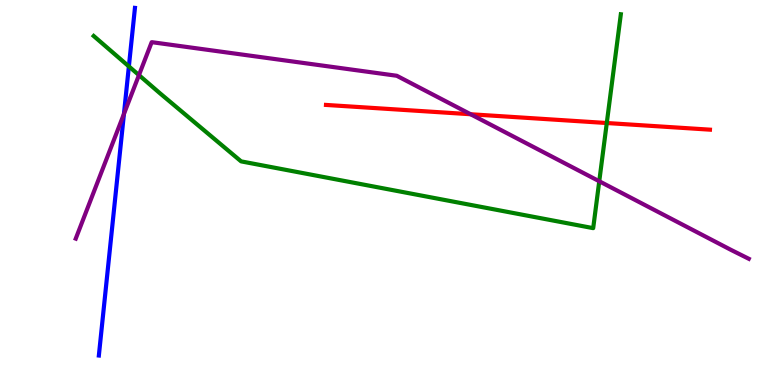[{'lines': ['blue', 'red'], 'intersections': []}, {'lines': ['green', 'red'], 'intersections': [{'x': 7.83, 'y': 6.8}]}, {'lines': ['purple', 'red'], 'intersections': [{'x': 6.07, 'y': 7.03}]}, {'lines': ['blue', 'green'], 'intersections': [{'x': 1.66, 'y': 8.28}]}, {'lines': ['blue', 'purple'], 'intersections': [{'x': 1.6, 'y': 7.04}]}, {'lines': ['green', 'purple'], 'intersections': [{'x': 1.79, 'y': 8.05}, {'x': 7.73, 'y': 5.29}]}]